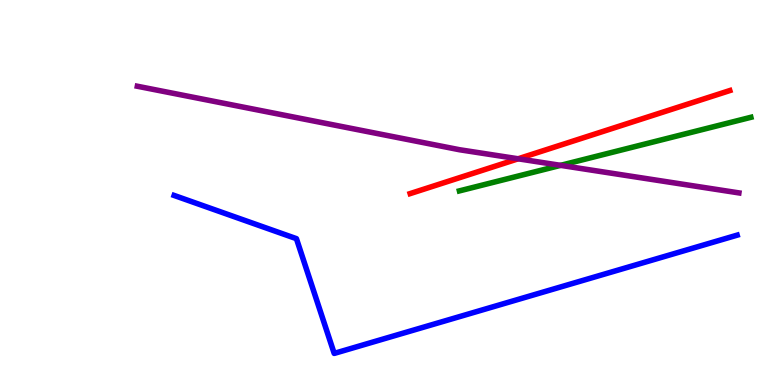[{'lines': ['blue', 'red'], 'intersections': []}, {'lines': ['green', 'red'], 'intersections': []}, {'lines': ['purple', 'red'], 'intersections': [{'x': 6.69, 'y': 5.88}]}, {'lines': ['blue', 'green'], 'intersections': []}, {'lines': ['blue', 'purple'], 'intersections': []}, {'lines': ['green', 'purple'], 'intersections': [{'x': 7.23, 'y': 5.71}]}]